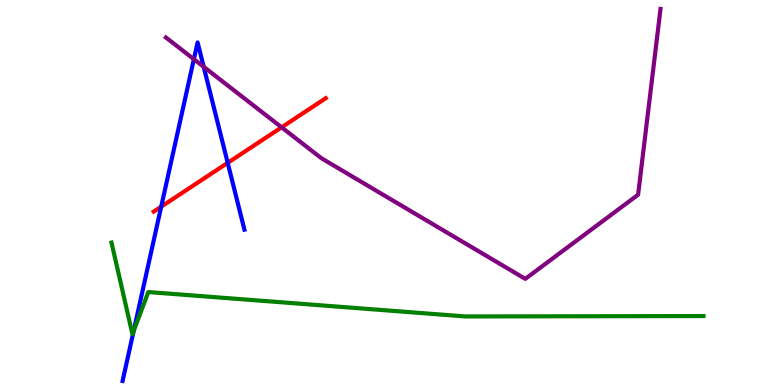[{'lines': ['blue', 'red'], 'intersections': [{'x': 2.08, 'y': 4.63}, {'x': 2.94, 'y': 5.77}]}, {'lines': ['green', 'red'], 'intersections': []}, {'lines': ['purple', 'red'], 'intersections': [{'x': 3.63, 'y': 6.69}]}, {'lines': ['blue', 'green'], 'intersections': [{'x': 1.72, 'y': 1.4}]}, {'lines': ['blue', 'purple'], 'intersections': [{'x': 2.5, 'y': 8.46}, {'x': 2.63, 'y': 8.26}]}, {'lines': ['green', 'purple'], 'intersections': []}]